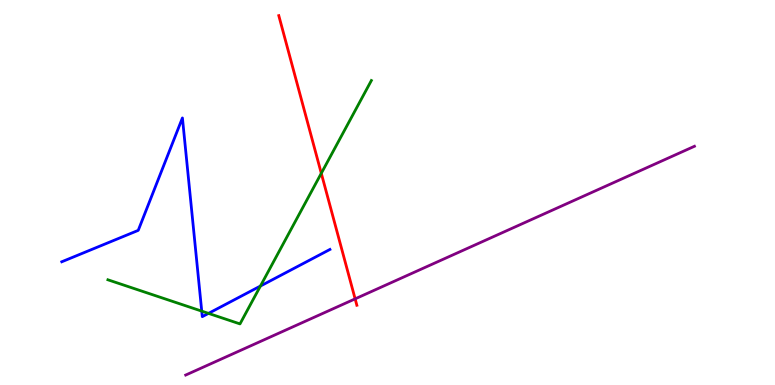[{'lines': ['blue', 'red'], 'intersections': []}, {'lines': ['green', 'red'], 'intersections': [{'x': 4.15, 'y': 5.5}]}, {'lines': ['purple', 'red'], 'intersections': [{'x': 4.58, 'y': 2.24}]}, {'lines': ['blue', 'green'], 'intersections': [{'x': 2.6, 'y': 1.92}, {'x': 2.69, 'y': 1.86}, {'x': 3.36, 'y': 2.57}]}, {'lines': ['blue', 'purple'], 'intersections': []}, {'lines': ['green', 'purple'], 'intersections': []}]